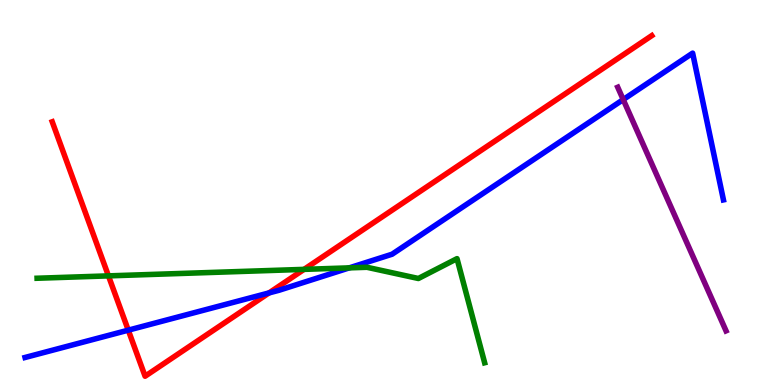[{'lines': ['blue', 'red'], 'intersections': [{'x': 1.66, 'y': 1.42}, {'x': 3.47, 'y': 2.39}]}, {'lines': ['green', 'red'], 'intersections': [{'x': 1.4, 'y': 2.83}, {'x': 3.92, 'y': 3.0}]}, {'lines': ['purple', 'red'], 'intersections': []}, {'lines': ['blue', 'green'], 'intersections': [{'x': 4.51, 'y': 3.04}]}, {'lines': ['blue', 'purple'], 'intersections': [{'x': 8.04, 'y': 7.41}]}, {'lines': ['green', 'purple'], 'intersections': []}]